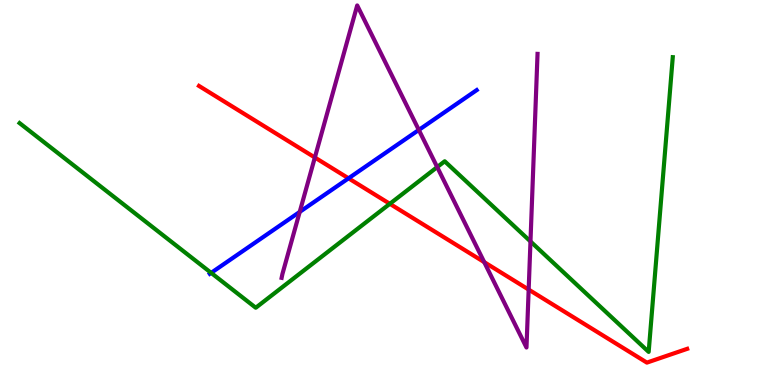[{'lines': ['blue', 'red'], 'intersections': [{'x': 4.5, 'y': 5.37}]}, {'lines': ['green', 'red'], 'intersections': [{'x': 5.03, 'y': 4.71}]}, {'lines': ['purple', 'red'], 'intersections': [{'x': 4.06, 'y': 5.91}, {'x': 6.25, 'y': 3.19}, {'x': 6.82, 'y': 2.48}]}, {'lines': ['blue', 'green'], 'intersections': [{'x': 2.72, 'y': 2.91}]}, {'lines': ['blue', 'purple'], 'intersections': [{'x': 3.87, 'y': 4.5}, {'x': 5.4, 'y': 6.62}]}, {'lines': ['green', 'purple'], 'intersections': [{'x': 5.64, 'y': 5.66}, {'x': 6.84, 'y': 3.73}]}]